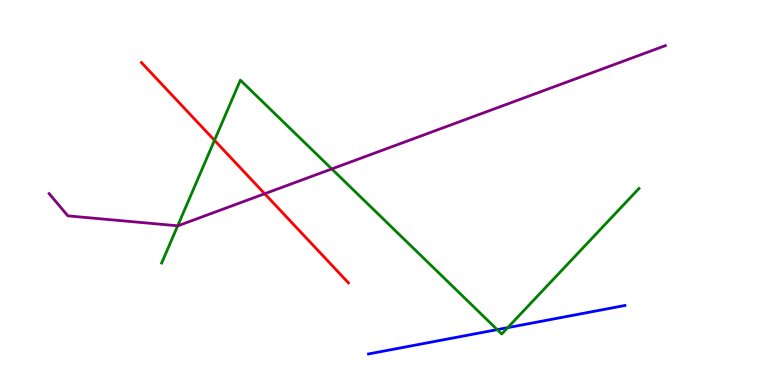[{'lines': ['blue', 'red'], 'intersections': []}, {'lines': ['green', 'red'], 'intersections': [{'x': 2.77, 'y': 6.36}]}, {'lines': ['purple', 'red'], 'intersections': [{'x': 3.42, 'y': 4.97}]}, {'lines': ['blue', 'green'], 'intersections': [{'x': 6.42, 'y': 1.44}, {'x': 6.55, 'y': 1.49}]}, {'lines': ['blue', 'purple'], 'intersections': []}, {'lines': ['green', 'purple'], 'intersections': [{'x': 2.29, 'y': 4.14}, {'x': 4.28, 'y': 5.61}]}]